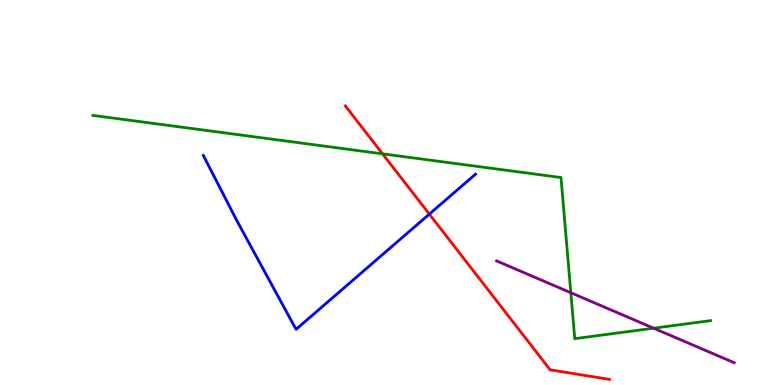[{'lines': ['blue', 'red'], 'intersections': [{'x': 5.54, 'y': 4.44}]}, {'lines': ['green', 'red'], 'intersections': [{'x': 4.94, 'y': 6.0}]}, {'lines': ['purple', 'red'], 'intersections': []}, {'lines': ['blue', 'green'], 'intersections': []}, {'lines': ['blue', 'purple'], 'intersections': []}, {'lines': ['green', 'purple'], 'intersections': [{'x': 7.37, 'y': 2.4}, {'x': 8.43, 'y': 1.48}]}]